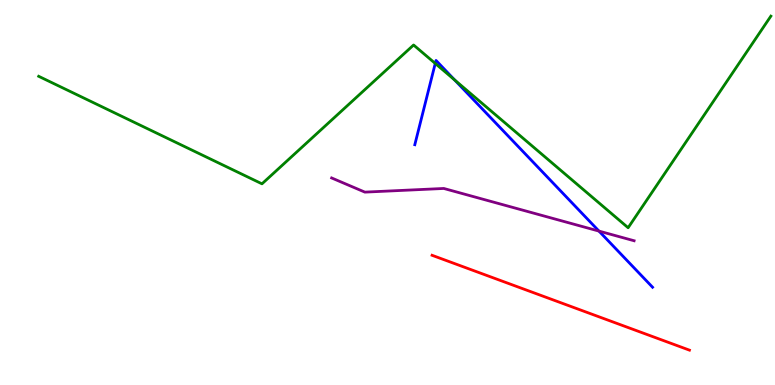[{'lines': ['blue', 'red'], 'intersections': []}, {'lines': ['green', 'red'], 'intersections': []}, {'lines': ['purple', 'red'], 'intersections': []}, {'lines': ['blue', 'green'], 'intersections': [{'x': 5.62, 'y': 8.35}, {'x': 5.87, 'y': 7.92}]}, {'lines': ['blue', 'purple'], 'intersections': [{'x': 7.73, 'y': 4.0}]}, {'lines': ['green', 'purple'], 'intersections': []}]